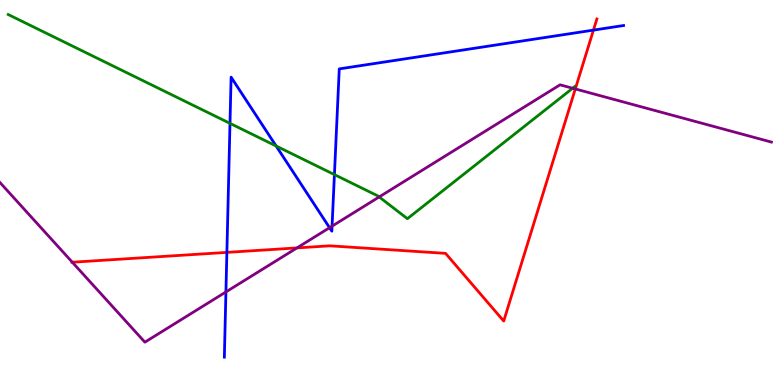[{'lines': ['blue', 'red'], 'intersections': [{'x': 2.93, 'y': 3.44}, {'x': 7.66, 'y': 9.22}]}, {'lines': ['green', 'red'], 'intersections': []}, {'lines': ['purple', 'red'], 'intersections': [{'x': 0.933, 'y': 3.19}, {'x': 3.83, 'y': 3.56}, {'x': 7.42, 'y': 7.69}]}, {'lines': ['blue', 'green'], 'intersections': [{'x': 2.97, 'y': 6.8}, {'x': 3.56, 'y': 6.21}, {'x': 4.32, 'y': 5.46}]}, {'lines': ['blue', 'purple'], 'intersections': [{'x': 2.92, 'y': 2.42}, {'x': 4.25, 'y': 4.09}, {'x': 4.28, 'y': 4.13}]}, {'lines': ['green', 'purple'], 'intersections': [{'x': 4.89, 'y': 4.88}, {'x': 7.39, 'y': 7.71}]}]